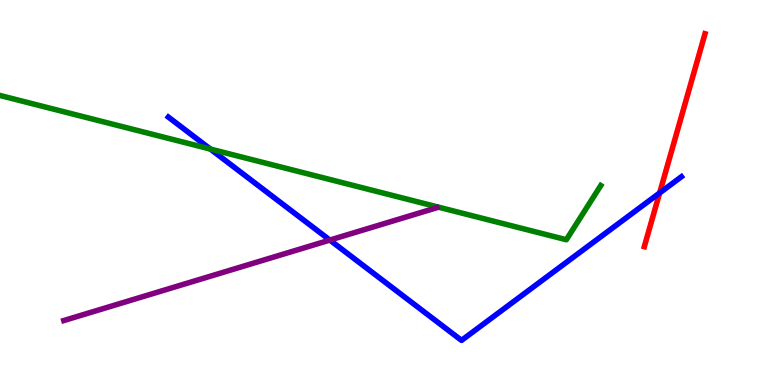[{'lines': ['blue', 'red'], 'intersections': [{'x': 8.51, 'y': 4.99}]}, {'lines': ['green', 'red'], 'intersections': []}, {'lines': ['purple', 'red'], 'intersections': []}, {'lines': ['blue', 'green'], 'intersections': [{'x': 2.71, 'y': 6.13}]}, {'lines': ['blue', 'purple'], 'intersections': [{'x': 4.26, 'y': 3.76}]}, {'lines': ['green', 'purple'], 'intersections': []}]